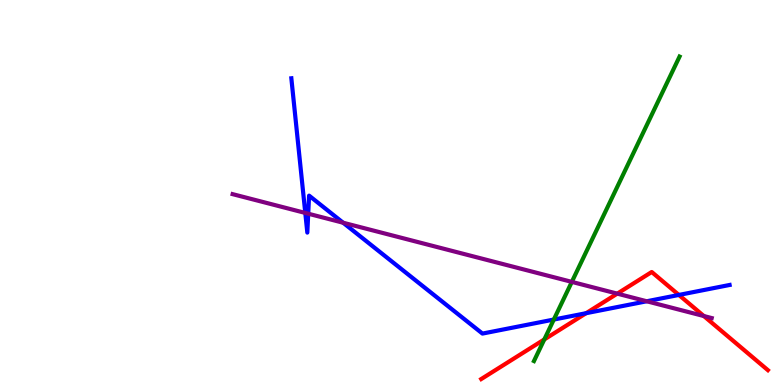[{'lines': ['blue', 'red'], 'intersections': [{'x': 7.56, 'y': 1.87}, {'x': 8.76, 'y': 2.34}]}, {'lines': ['green', 'red'], 'intersections': [{'x': 7.02, 'y': 1.18}]}, {'lines': ['purple', 'red'], 'intersections': [{'x': 7.96, 'y': 2.37}, {'x': 9.08, 'y': 1.79}]}, {'lines': ['blue', 'green'], 'intersections': [{'x': 7.15, 'y': 1.7}]}, {'lines': ['blue', 'purple'], 'intersections': [{'x': 3.94, 'y': 4.47}, {'x': 3.98, 'y': 4.45}, {'x': 4.43, 'y': 4.21}, {'x': 8.35, 'y': 2.17}]}, {'lines': ['green', 'purple'], 'intersections': [{'x': 7.38, 'y': 2.68}]}]